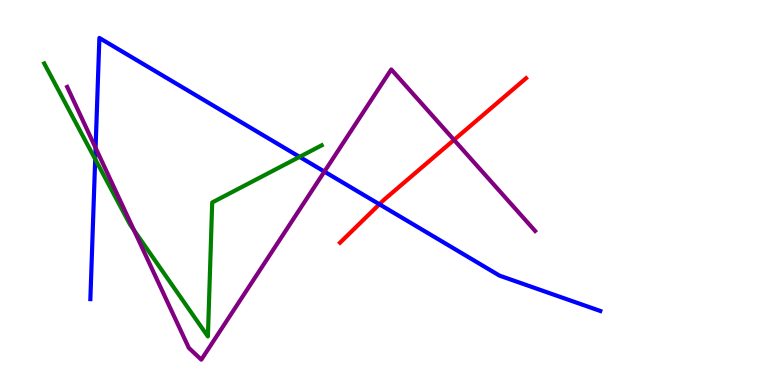[{'lines': ['blue', 'red'], 'intersections': [{'x': 4.9, 'y': 4.69}]}, {'lines': ['green', 'red'], 'intersections': []}, {'lines': ['purple', 'red'], 'intersections': [{'x': 5.86, 'y': 6.37}]}, {'lines': ['blue', 'green'], 'intersections': [{'x': 1.23, 'y': 5.87}, {'x': 3.87, 'y': 5.93}]}, {'lines': ['blue', 'purple'], 'intersections': [{'x': 1.23, 'y': 6.16}, {'x': 4.19, 'y': 5.54}]}, {'lines': ['green', 'purple'], 'intersections': [{'x': 1.73, 'y': 4.02}]}]